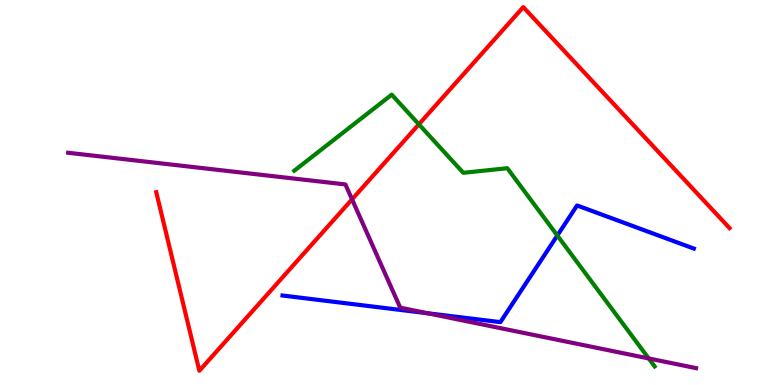[{'lines': ['blue', 'red'], 'intersections': []}, {'lines': ['green', 'red'], 'intersections': [{'x': 5.4, 'y': 6.77}]}, {'lines': ['purple', 'red'], 'intersections': [{'x': 4.54, 'y': 4.82}]}, {'lines': ['blue', 'green'], 'intersections': [{'x': 7.19, 'y': 3.88}]}, {'lines': ['blue', 'purple'], 'intersections': [{'x': 5.52, 'y': 1.86}]}, {'lines': ['green', 'purple'], 'intersections': [{'x': 8.37, 'y': 0.69}]}]